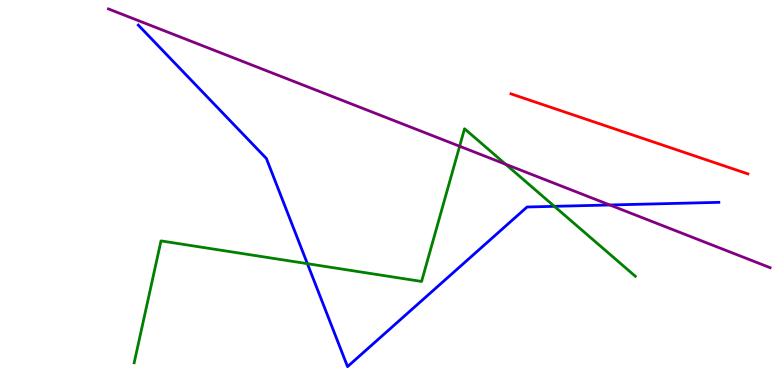[{'lines': ['blue', 'red'], 'intersections': []}, {'lines': ['green', 'red'], 'intersections': []}, {'lines': ['purple', 'red'], 'intersections': []}, {'lines': ['blue', 'green'], 'intersections': [{'x': 3.97, 'y': 3.15}, {'x': 7.15, 'y': 4.64}]}, {'lines': ['blue', 'purple'], 'intersections': [{'x': 7.87, 'y': 4.68}]}, {'lines': ['green', 'purple'], 'intersections': [{'x': 5.93, 'y': 6.2}, {'x': 6.52, 'y': 5.73}]}]